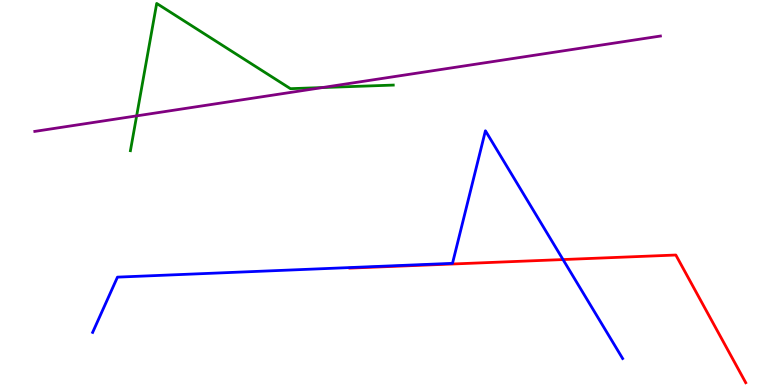[{'lines': ['blue', 'red'], 'intersections': [{'x': 7.26, 'y': 3.26}]}, {'lines': ['green', 'red'], 'intersections': []}, {'lines': ['purple', 'red'], 'intersections': []}, {'lines': ['blue', 'green'], 'intersections': []}, {'lines': ['blue', 'purple'], 'intersections': []}, {'lines': ['green', 'purple'], 'intersections': [{'x': 1.76, 'y': 6.99}, {'x': 4.16, 'y': 7.73}]}]